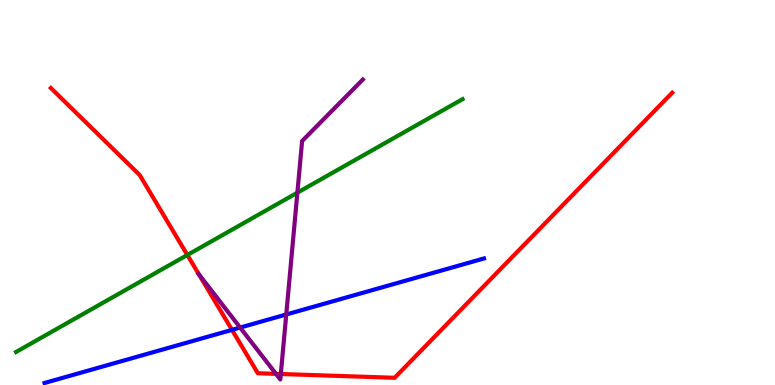[{'lines': ['blue', 'red'], 'intersections': [{'x': 2.99, 'y': 1.43}]}, {'lines': ['green', 'red'], 'intersections': [{'x': 2.42, 'y': 3.38}]}, {'lines': ['purple', 'red'], 'intersections': [{'x': 2.57, 'y': 2.88}, {'x': 3.56, 'y': 0.29}, {'x': 3.62, 'y': 0.285}]}, {'lines': ['blue', 'green'], 'intersections': []}, {'lines': ['blue', 'purple'], 'intersections': [{'x': 3.1, 'y': 1.49}, {'x': 3.69, 'y': 1.83}]}, {'lines': ['green', 'purple'], 'intersections': [{'x': 3.84, 'y': 5.0}]}]